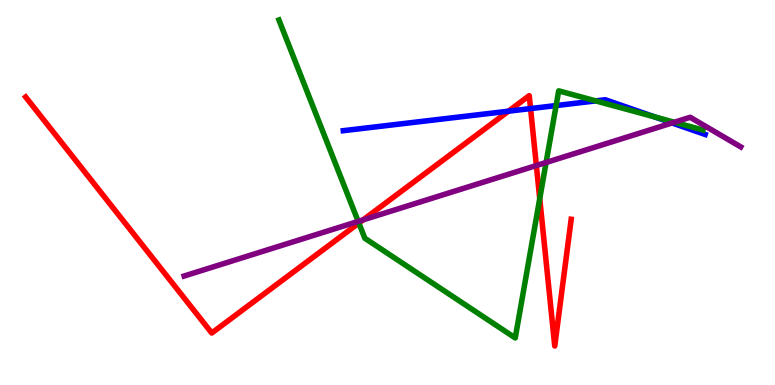[{'lines': ['blue', 'red'], 'intersections': [{'x': 6.56, 'y': 7.11}, {'x': 6.85, 'y': 7.18}]}, {'lines': ['green', 'red'], 'intersections': [{'x': 4.63, 'y': 4.21}, {'x': 6.96, 'y': 4.84}]}, {'lines': ['purple', 'red'], 'intersections': [{'x': 4.69, 'y': 4.29}, {'x': 6.92, 'y': 5.7}]}, {'lines': ['blue', 'green'], 'intersections': [{'x': 7.18, 'y': 7.26}, {'x': 7.69, 'y': 7.38}, {'x': 8.45, 'y': 6.96}]}, {'lines': ['blue', 'purple'], 'intersections': [{'x': 8.67, 'y': 6.81}]}, {'lines': ['green', 'purple'], 'intersections': [{'x': 4.62, 'y': 4.25}, {'x': 7.05, 'y': 5.78}, {'x': 8.7, 'y': 6.82}]}]